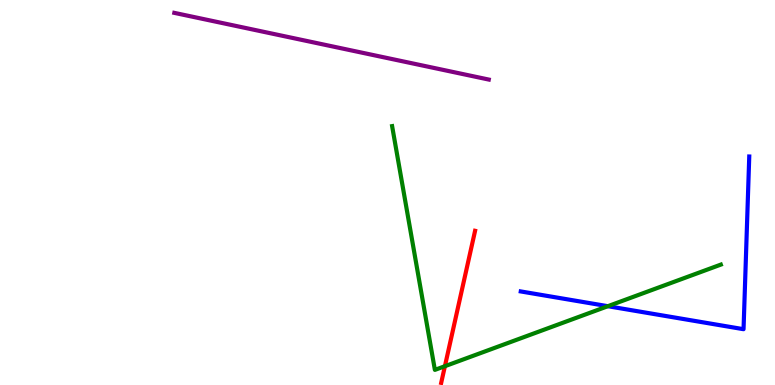[{'lines': ['blue', 'red'], 'intersections': []}, {'lines': ['green', 'red'], 'intersections': [{'x': 5.74, 'y': 0.488}]}, {'lines': ['purple', 'red'], 'intersections': []}, {'lines': ['blue', 'green'], 'intersections': [{'x': 7.84, 'y': 2.05}]}, {'lines': ['blue', 'purple'], 'intersections': []}, {'lines': ['green', 'purple'], 'intersections': []}]